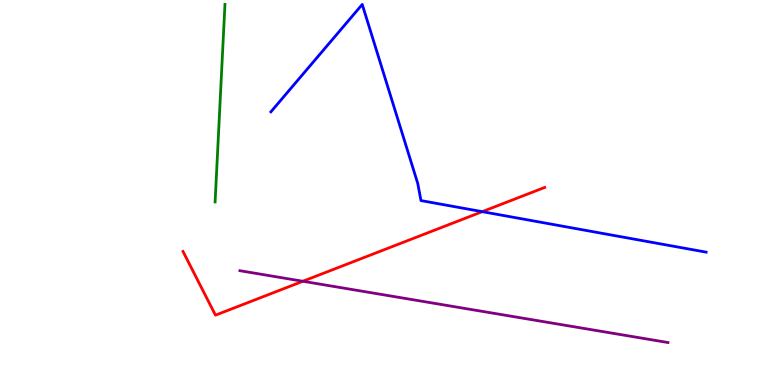[{'lines': ['blue', 'red'], 'intersections': [{'x': 6.22, 'y': 4.5}]}, {'lines': ['green', 'red'], 'intersections': []}, {'lines': ['purple', 'red'], 'intersections': [{'x': 3.91, 'y': 2.69}]}, {'lines': ['blue', 'green'], 'intersections': []}, {'lines': ['blue', 'purple'], 'intersections': []}, {'lines': ['green', 'purple'], 'intersections': []}]